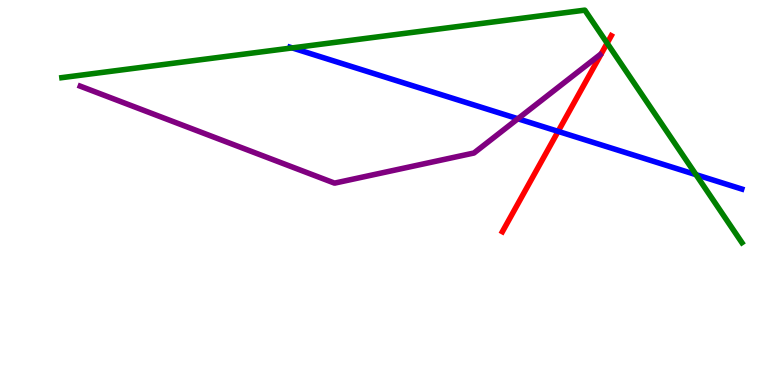[{'lines': ['blue', 'red'], 'intersections': [{'x': 7.2, 'y': 6.59}]}, {'lines': ['green', 'red'], 'intersections': [{'x': 7.83, 'y': 8.88}]}, {'lines': ['purple', 'red'], 'intersections': []}, {'lines': ['blue', 'green'], 'intersections': [{'x': 3.77, 'y': 8.76}, {'x': 8.98, 'y': 5.46}]}, {'lines': ['blue', 'purple'], 'intersections': [{'x': 6.68, 'y': 6.92}]}, {'lines': ['green', 'purple'], 'intersections': []}]